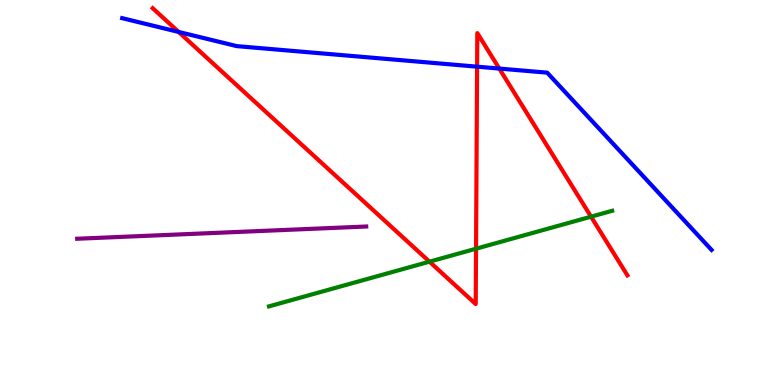[{'lines': ['blue', 'red'], 'intersections': [{'x': 2.3, 'y': 9.17}, {'x': 6.16, 'y': 8.27}, {'x': 6.44, 'y': 8.22}]}, {'lines': ['green', 'red'], 'intersections': [{'x': 5.54, 'y': 3.2}, {'x': 6.14, 'y': 3.54}, {'x': 7.63, 'y': 4.37}]}, {'lines': ['purple', 'red'], 'intersections': []}, {'lines': ['blue', 'green'], 'intersections': []}, {'lines': ['blue', 'purple'], 'intersections': []}, {'lines': ['green', 'purple'], 'intersections': []}]